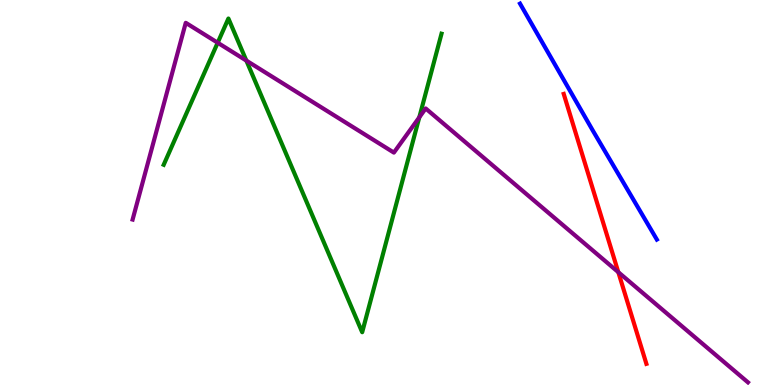[{'lines': ['blue', 'red'], 'intersections': []}, {'lines': ['green', 'red'], 'intersections': []}, {'lines': ['purple', 'red'], 'intersections': [{'x': 7.98, 'y': 2.93}]}, {'lines': ['blue', 'green'], 'intersections': []}, {'lines': ['blue', 'purple'], 'intersections': []}, {'lines': ['green', 'purple'], 'intersections': [{'x': 2.81, 'y': 8.89}, {'x': 3.18, 'y': 8.43}, {'x': 5.41, 'y': 6.95}]}]